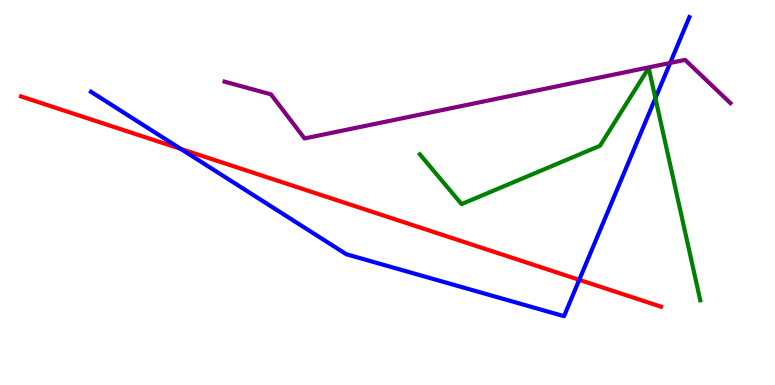[{'lines': ['blue', 'red'], 'intersections': [{'x': 2.33, 'y': 6.13}, {'x': 7.47, 'y': 2.73}]}, {'lines': ['green', 'red'], 'intersections': []}, {'lines': ['purple', 'red'], 'intersections': []}, {'lines': ['blue', 'green'], 'intersections': [{'x': 8.46, 'y': 7.45}]}, {'lines': ['blue', 'purple'], 'intersections': [{'x': 8.65, 'y': 8.36}]}, {'lines': ['green', 'purple'], 'intersections': []}]